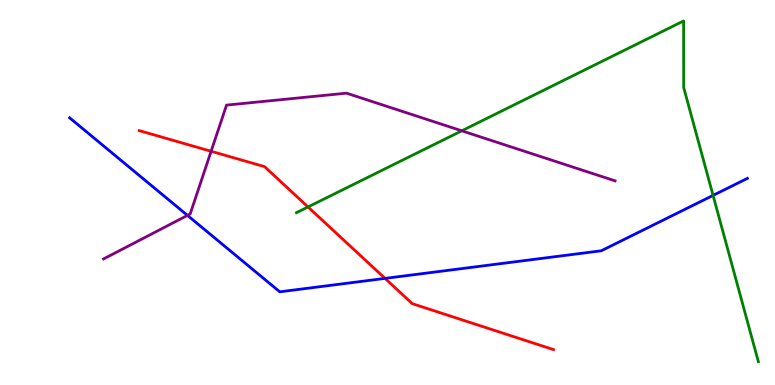[{'lines': ['blue', 'red'], 'intersections': [{'x': 4.97, 'y': 2.77}]}, {'lines': ['green', 'red'], 'intersections': [{'x': 3.97, 'y': 4.62}]}, {'lines': ['purple', 'red'], 'intersections': [{'x': 2.72, 'y': 6.07}]}, {'lines': ['blue', 'green'], 'intersections': [{'x': 9.2, 'y': 4.92}]}, {'lines': ['blue', 'purple'], 'intersections': [{'x': 2.42, 'y': 4.41}]}, {'lines': ['green', 'purple'], 'intersections': [{'x': 5.96, 'y': 6.6}]}]